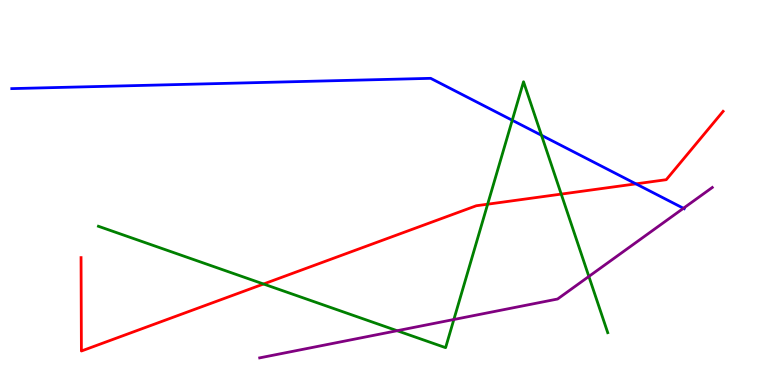[{'lines': ['blue', 'red'], 'intersections': [{'x': 8.21, 'y': 5.22}]}, {'lines': ['green', 'red'], 'intersections': [{'x': 3.4, 'y': 2.62}, {'x': 6.29, 'y': 4.7}, {'x': 7.24, 'y': 4.96}]}, {'lines': ['purple', 'red'], 'intersections': []}, {'lines': ['blue', 'green'], 'intersections': [{'x': 6.61, 'y': 6.88}, {'x': 6.99, 'y': 6.49}]}, {'lines': ['blue', 'purple'], 'intersections': [{'x': 8.82, 'y': 4.59}]}, {'lines': ['green', 'purple'], 'intersections': [{'x': 5.12, 'y': 1.41}, {'x': 5.86, 'y': 1.7}, {'x': 7.6, 'y': 2.82}]}]